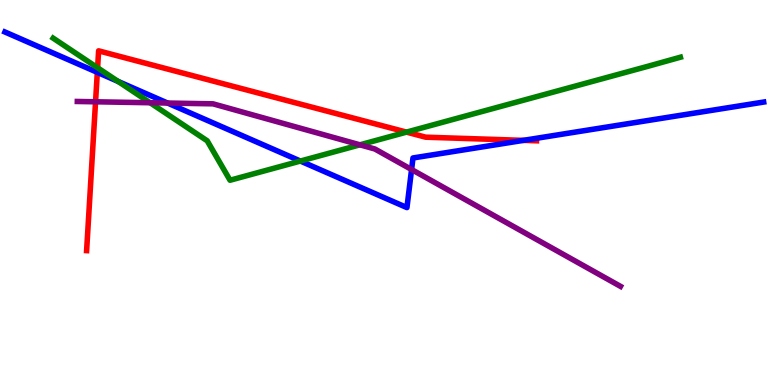[{'lines': ['blue', 'red'], 'intersections': [{'x': 1.26, 'y': 8.12}, {'x': 6.75, 'y': 6.35}]}, {'lines': ['green', 'red'], 'intersections': [{'x': 1.26, 'y': 8.24}, {'x': 5.25, 'y': 6.57}]}, {'lines': ['purple', 'red'], 'intersections': [{'x': 1.23, 'y': 7.36}]}, {'lines': ['blue', 'green'], 'intersections': [{'x': 1.52, 'y': 7.89}, {'x': 3.88, 'y': 5.82}]}, {'lines': ['blue', 'purple'], 'intersections': [{'x': 2.16, 'y': 7.32}, {'x': 5.31, 'y': 5.6}]}, {'lines': ['green', 'purple'], 'intersections': [{'x': 1.94, 'y': 7.33}, {'x': 4.64, 'y': 6.24}]}]